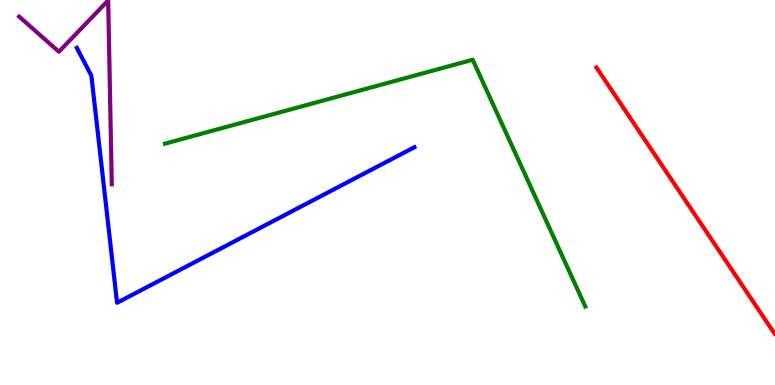[{'lines': ['blue', 'red'], 'intersections': []}, {'lines': ['green', 'red'], 'intersections': []}, {'lines': ['purple', 'red'], 'intersections': []}, {'lines': ['blue', 'green'], 'intersections': []}, {'lines': ['blue', 'purple'], 'intersections': []}, {'lines': ['green', 'purple'], 'intersections': []}]